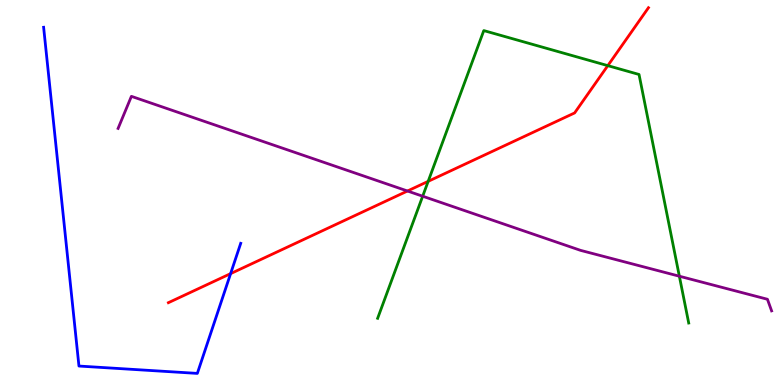[{'lines': ['blue', 'red'], 'intersections': [{'x': 2.98, 'y': 2.89}]}, {'lines': ['green', 'red'], 'intersections': [{'x': 5.52, 'y': 5.29}, {'x': 7.84, 'y': 8.3}]}, {'lines': ['purple', 'red'], 'intersections': [{'x': 5.26, 'y': 5.04}]}, {'lines': ['blue', 'green'], 'intersections': []}, {'lines': ['blue', 'purple'], 'intersections': []}, {'lines': ['green', 'purple'], 'intersections': [{'x': 5.45, 'y': 4.9}, {'x': 8.77, 'y': 2.83}]}]